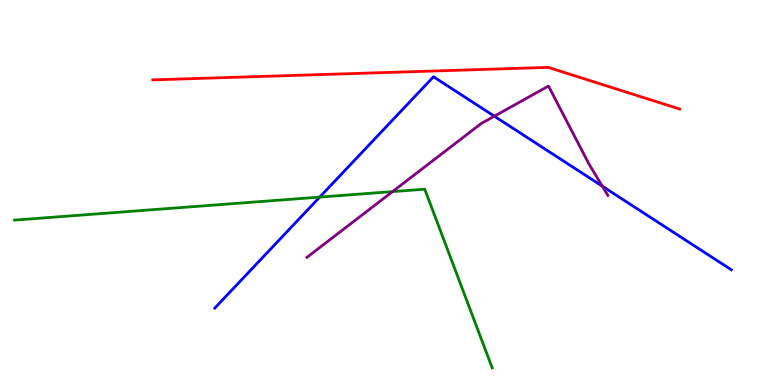[{'lines': ['blue', 'red'], 'intersections': []}, {'lines': ['green', 'red'], 'intersections': []}, {'lines': ['purple', 'red'], 'intersections': []}, {'lines': ['blue', 'green'], 'intersections': [{'x': 4.13, 'y': 4.88}]}, {'lines': ['blue', 'purple'], 'intersections': [{'x': 6.38, 'y': 6.98}, {'x': 7.77, 'y': 5.16}]}, {'lines': ['green', 'purple'], 'intersections': [{'x': 5.07, 'y': 5.02}]}]